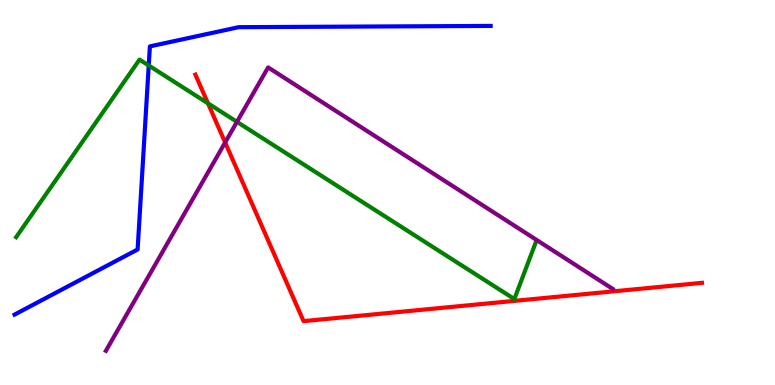[{'lines': ['blue', 'red'], 'intersections': []}, {'lines': ['green', 'red'], 'intersections': [{'x': 2.68, 'y': 7.32}]}, {'lines': ['purple', 'red'], 'intersections': [{'x': 2.91, 'y': 6.3}]}, {'lines': ['blue', 'green'], 'intersections': [{'x': 1.92, 'y': 8.3}]}, {'lines': ['blue', 'purple'], 'intersections': []}, {'lines': ['green', 'purple'], 'intersections': [{'x': 3.06, 'y': 6.84}]}]